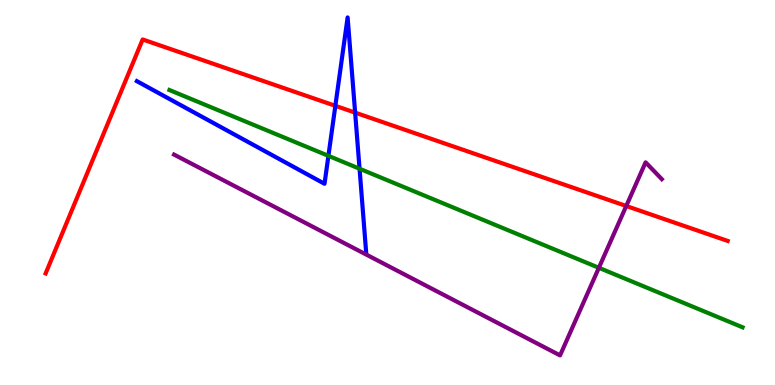[{'lines': ['blue', 'red'], 'intersections': [{'x': 4.33, 'y': 7.25}, {'x': 4.58, 'y': 7.07}]}, {'lines': ['green', 'red'], 'intersections': []}, {'lines': ['purple', 'red'], 'intersections': [{'x': 8.08, 'y': 4.65}]}, {'lines': ['blue', 'green'], 'intersections': [{'x': 4.24, 'y': 5.95}, {'x': 4.64, 'y': 5.62}]}, {'lines': ['blue', 'purple'], 'intersections': []}, {'lines': ['green', 'purple'], 'intersections': [{'x': 7.73, 'y': 3.04}]}]